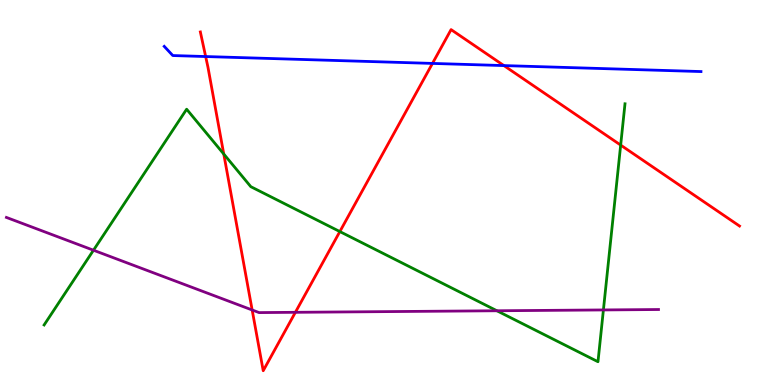[{'lines': ['blue', 'red'], 'intersections': [{'x': 2.65, 'y': 8.53}, {'x': 5.58, 'y': 8.35}, {'x': 6.5, 'y': 8.3}]}, {'lines': ['green', 'red'], 'intersections': [{'x': 2.89, 'y': 6.0}, {'x': 4.39, 'y': 3.99}, {'x': 8.01, 'y': 6.23}]}, {'lines': ['purple', 'red'], 'intersections': [{'x': 3.25, 'y': 1.95}, {'x': 3.81, 'y': 1.89}]}, {'lines': ['blue', 'green'], 'intersections': []}, {'lines': ['blue', 'purple'], 'intersections': []}, {'lines': ['green', 'purple'], 'intersections': [{'x': 1.21, 'y': 3.5}, {'x': 6.41, 'y': 1.93}, {'x': 7.79, 'y': 1.95}]}]